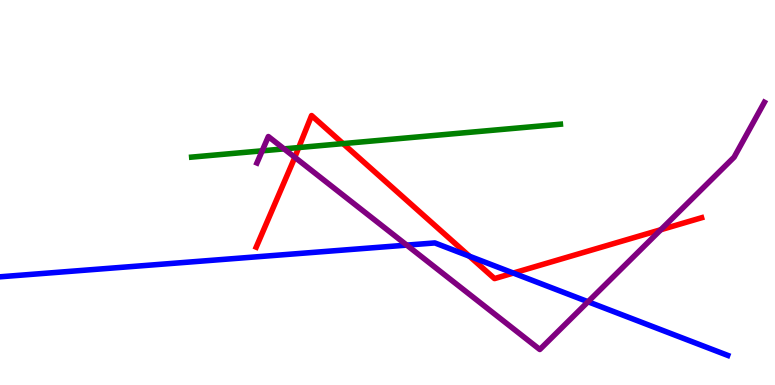[{'lines': ['blue', 'red'], 'intersections': [{'x': 6.06, 'y': 3.35}, {'x': 6.62, 'y': 2.91}]}, {'lines': ['green', 'red'], 'intersections': [{'x': 3.85, 'y': 6.17}, {'x': 4.43, 'y': 6.27}]}, {'lines': ['purple', 'red'], 'intersections': [{'x': 3.8, 'y': 5.91}, {'x': 8.53, 'y': 4.03}]}, {'lines': ['blue', 'green'], 'intersections': []}, {'lines': ['blue', 'purple'], 'intersections': [{'x': 5.25, 'y': 3.63}, {'x': 7.59, 'y': 2.16}]}, {'lines': ['green', 'purple'], 'intersections': [{'x': 3.38, 'y': 6.08}, {'x': 3.67, 'y': 6.13}]}]